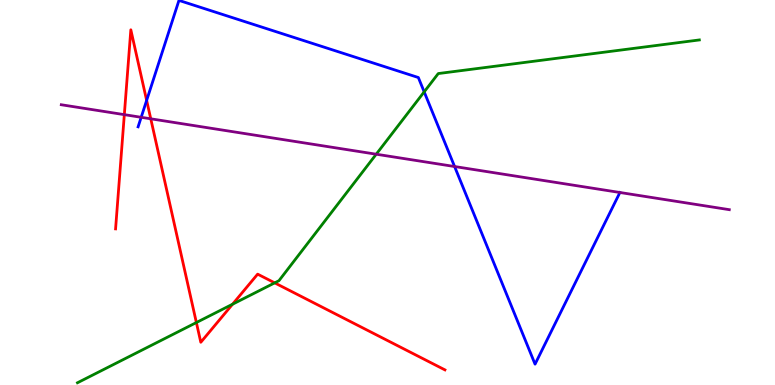[{'lines': ['blue', 'red'], 'intersections': [{'x': 1.89, 'y': 7.39}]}, {'lines': ['green', 'red'], 'intersections': [{'x': 2.53, 'y': 1.62}, {'x': 3.0, 'y': 2.1}, {'x': 3.54, 'y': 2.65}]}, {'lines': ['purple', 'red'], 'intersections': [{'x': 1.6, 'y': 7.02}, {'x': 1.95, 'y': 6.91}]}, {'lines': ['blue', 'green'], 'intersections': [{'x': 5.47, 'y': 7.61}]}, {'lines': ['blue', 'purple'], 'intersections': [{'x': 1.82, 'y': 6.95}, {'x': 5.87, 'y': 5.67}]}, {'lines': ['green', 'purple'], 'intersections': [{'x': 4.85, 'y': 5.99}]}]